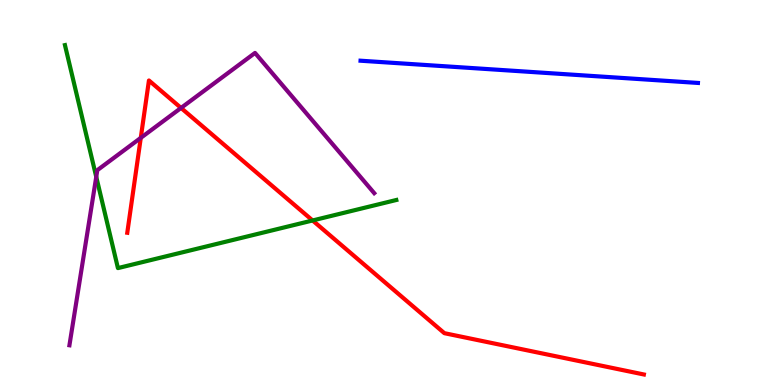[{'lines': ['blue', 'red'], 'intersections': []}, {'lines': ['green', 'red'], 'intersections': [{'x': 4.03, 'y': 4.27}]}, {'lines': ['purple', 'red'], 'intersections': [{'x': 1.82, 'y': 6.42}, {'x': 2.34, 'y': 7.2}]}, {'lines': ['blue', 'green'], 'intersections': []}, {'lines': ['blue', 'purple'], 'intersections': []}, {'lines': ['green', 'purple'], 'intersections': [{'x': 1.24, 'y': 5.41}]}]